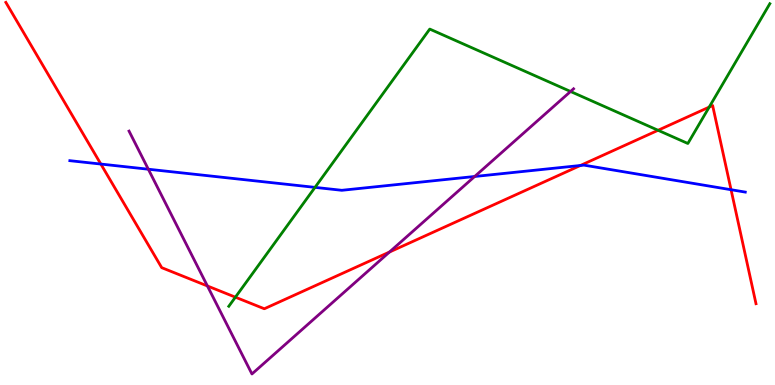[{'lines': ['blue', 'red'], 'intersections': [{'x': 1.3, 'y': 5.74}, {'x': 7.49, 'y': 5.7}, {'x': 9.43, 'y': 5.07}]}, {'lines': ['green', 'red'], 'intersections': [{'x': 3.04, 'y': 2.28}, {'x': 8.49, 'y': 6.62}, {'x': 9.15, 'y': 7.22}]}, {'lines': ['purple', 'red'], 'intersections': [{'x': 2.68, 'y': 2.57}, {'x': 5.03, 'y': 3.45}]}, {'lines': ['blue', 'green'], 'intersections': [{'x': 4.06, 'y': 5.13}]}, {'lines': ['blue', 'purple'], 'intersections': [{'x': 1.91, 'y': 5.6}, {'x': 6.12, 'y': 5.42}]}, {'lines': ['green', 'purple'], 'intersections': [{'x': 7.36, 'y': 7.62}]}]